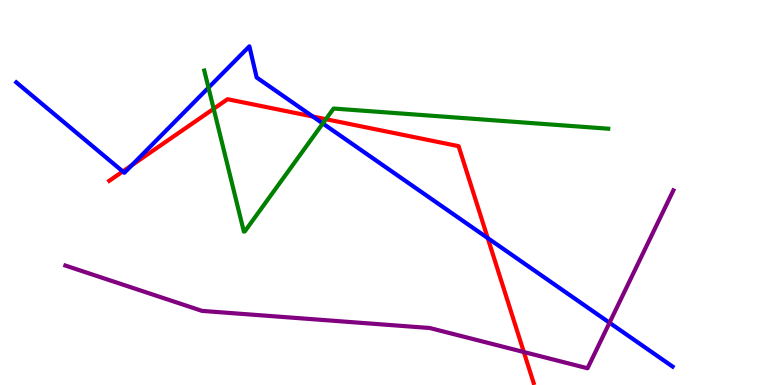[{'lines': ['blue', 'red'], 'intersections': [{'x': 1.58, 'y': 5.55}, {'x': 1.7, 'y': 5.71}, {'x': 4.04, 'y': 6.97}, {'x': 6.29, 'y': 3.82}]}, {'lines': ['green', 'red'], 'intersections': [{'x': 2.76, 'y': 7.17}, {'x': 4.21, 'y': 6.9}]}, {'lines': ['purple', 'red'], 'intersections': [{'x': 6.76, 'y': 0.857}]}, {'lines': ['blue', 'green'], 'intersections': [{'x': 2.69, 'y': 7.72}, {'x': 4.17, 'y': 6.79}]}, {'lines': ['blue', 'purple'], 'intersections': [{'x': 7.86, 'y': 1.62}]}, {'lines': ['green', 'purple'], 'intersections': []}]